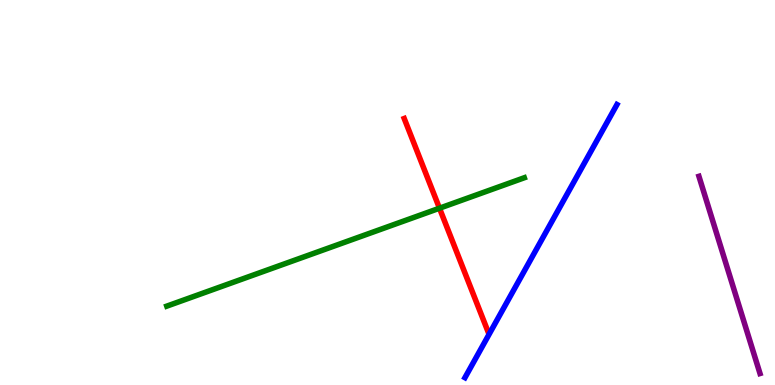[{'lines': ['blue', 'red'], 'intersections': []}, {'lines': ['green', 'red'], 'intersections': [{'x': 5.67, 'y': 4.59}]}, {'lines': ['purple', 'red'], 'intersections': []}, {'lines': ['blue', 'green'], 'intersections': []}, {'lines': ['blue', 'purple'], 'intersections': []}, {'lines': ['green', 'purple'], 'intersections': []}]